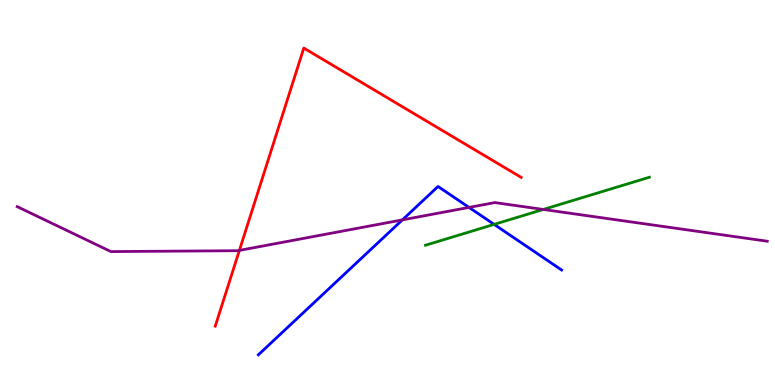[{'lines': ['blue', 'red'], 'intersections': []}, {'lines': ['green', 'red'], 'intersections': []}, {'lines': ['purple', 'red'], 'intersections': [{'x': 3.09, 'y': 3.5}]}, {'lines': ['blue', 'green'], 'intersections': [{'x': 6.38, 'y': 4.17}]}, {'lines': ['blue', 'purple'], 'intersections': [{'x': 5.19, 'y': 4.29}, {'x': 6.05, 'y': 4.61}]}, {'lines': ['green', 'purple'], 'intersections': [{'x': 7.01, 'y': 4.56}]}]